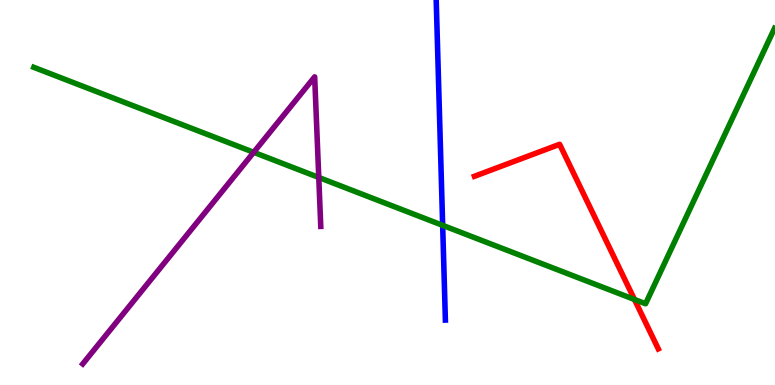[{'lines': ['blue', 'red'], 'intersections': []}, {'lines': ['green', 'red'], 'intersections': [{'x': 8.19, 'y': 2.22}]}, {'lines': ['purple', 'red'], 'intersections': []}, {'lines': ['blue', 'green'], 'intersections': [{'x': 5.71, 'y': 4.15}]}, {'lines': ['blue', 'purple'], 'intersections': []}, {'lines': ['green', 'purple'], 'intersections': [{'x': 3.27, 'y': 6.04}, {'x': 4.11, 'y': 5.39}]}]